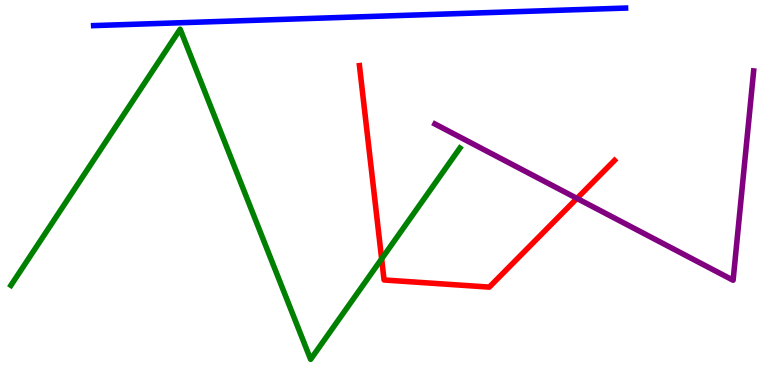[{'lines': ['blue', 'red'], 'intersections': []}, {'lines': ['green', 'red'], 'intersections': [{'x': 4.92, 'y': 3.28}]}, {'lines': ['purple', 'red'], 'intersections': [{'x': 7.44, 'y': 4.85}]}, {'lines': ['blue', 'green'], 'intersections': []}, {'lines': ['blue', 'purple'], 'intersections': []}, {'lines': ['green', 'purple'], 'intersections': []}]